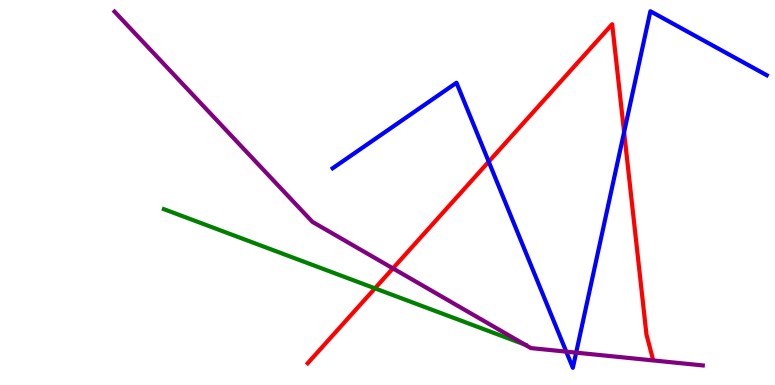[{'lines': ['blue', 'red'], 'intersections': [{'x': 6.31, 'y': 5.8}, {'x': 8.05, 'y': 6.57}]}, {'lines': ['green', 'red'], 'intersections': [{'x': 4.84, 'y': 2.51}]}, {'lines': ['purple', 'red'], 'intersections': [{'x': 5.07, 'y': 3.03}]}, {'lines': ['blue', 'green'], 'intersections': []}, {'lines': ['blue', 'purple'], 'intersections': [{'x': 7.31, 'y': 0.866}, {'x': 7.43, 'y': 0.84}]}, {'lines': ['green', 'purple'], 'intersections': [{'x': 6.77, 'y': 1.05}]}]